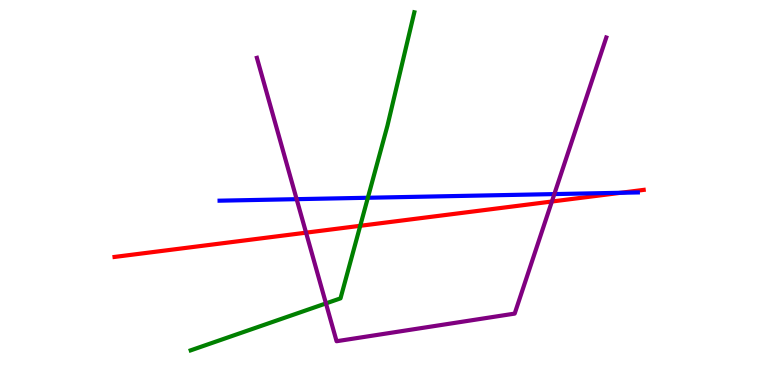[{'lines': ['blue', 'red'], 'intersections': [{'x': 8.01, 'y': 4.99}]}, {'lines': ['green', 'red'], 'intersections': [{'x': 4.65, 'y': 4.14}]}, {'lines': ['purple', 'red'], 'intersections': [{'x': 3.95, 'y': 3.96}, {'x': 7.12, 'y': 4.77}]}, {'lines': ['blue', 'green'], 'intersections': [{'x': 4.75, 'y': 4.86}]}, {'lines': ['blue', 'purple'], 'intersections': [{'x': 3.83, 'y': 4.83}, {'x': 7.15, 'y': 4.96}]}, {'lines': ['green', 'purple'], 'intersections': [{'x': 4.21, 'y': 2.12}]}]